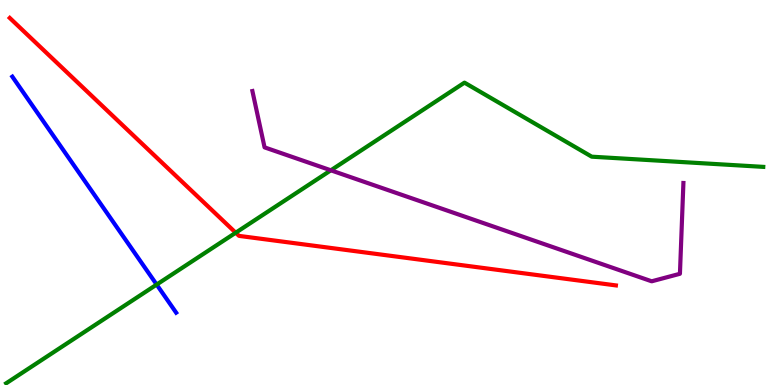[{'lines': ['blue', 'red'], 'intersections': []}, {'lines': ['green', 'red'], 'intersections': [{'x': 3.04, 'y': 3.96}]}, {'lines': ['purple', 'red'], 'intersections': []}, {'lines': ['blue', 'green'], 'intersections': [{'x': 2.02, 'y': 2.61}]}, {'lines': ['blue', 'purple'], 'intersections': []}, {'lines': ['green', 'purple'], 'intersections': [{'x': 4.27, 'y': 5.58}]}]